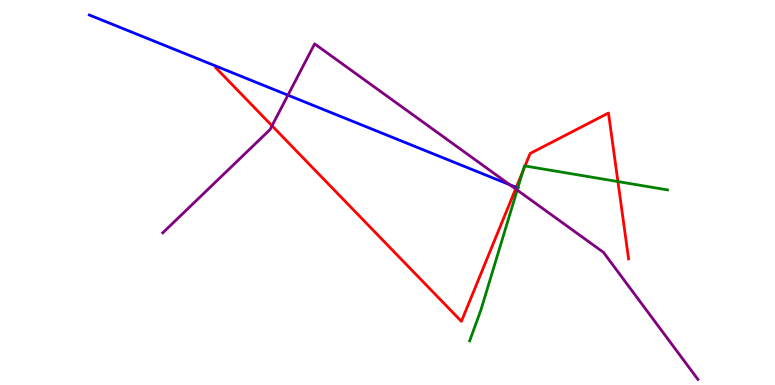[{'lines': ['blue', 'red'], 'intersections': [{'x': 6.66, 'y': 5.13}]}, {'lines': ['green', 'red'], 'intersections': [{'x': 6.75, 'y': 5.55}, {'x': 6.77, 'y': 5.69}, {'x': 7.97, 'y': 5.28}]}, {'lines': ['purple', 'red'], 'intersections': [{'x': 3.51, 'y': 6.73}, {'x': 6.65, 'y': 5.09}]}, {'lines': ['blue', 'green'], 'intersections': [{'x': 6.68, 'y': 5.12}]}, {'lines': ['blue', 'purple'], 'intersections': [{'x': 3.72, 'y': 7.53}, {'x': 6.58, 'y': 5.2}]}, {'lines': ['green', 'purple'], 'intersections': [{'x': 6.67, 'y': 5.06}]}]